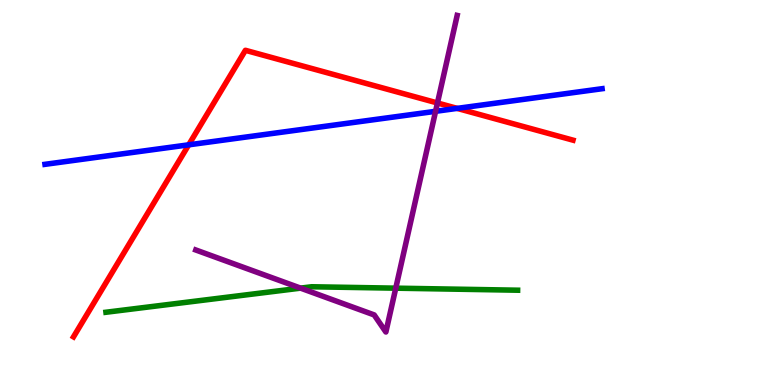[{'lines': ['blue', 'red'], 'intersections': [{'x': 2.44, 'y': 6.24}, {'x': 5.9, 'y': 7.18}]}, {'lines': ['green', 'red'], 'intersections': []}, {'lines': ['purple', 'red'], 'intersections': [{'x': 5.64, 'y': 7.33}]}, {'lines': ['blue', 'green'], 'intersections': []}, {'lines': ['blue', 'purple'], 'intersections': [{'x': 5.62, 'y': 7.11}]}, {'lines': ['green', 'purple'], 'intersections': [{'x': 3.88, 'y': 2.52}, {'x': 5.11, 'y': 2.52}]}]